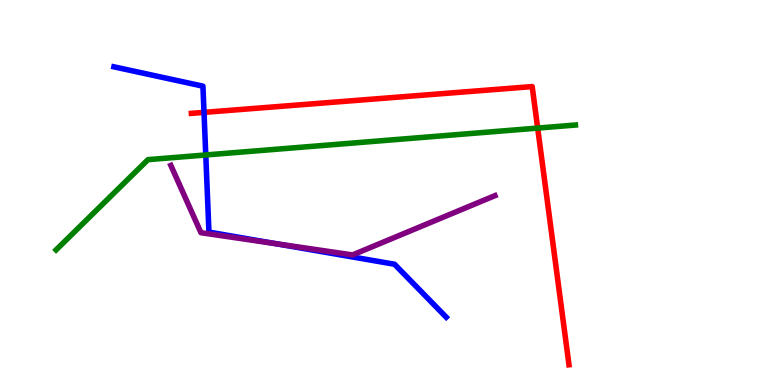[{'lines': ['blue', 'red'], 'intersections': [{'x': 2.63, 'y': 7.08}]}, {'lines': ['green', 'red'], 'intersections': [{'x': 6.94, 'y': 6.67}]}, {'lines': ['purple', 'red'], 'intersections': []}, {'lines': ['blue', 'green'], 'intersections': [{'x': 2.66, 'y': 5.97}]}, {'lines': ['blue', 'purple'], 'intersections': [{'x': 3.56, 'y': 3.67}]}, {'lines': ['green', 'purple'], 'intersections': []}]